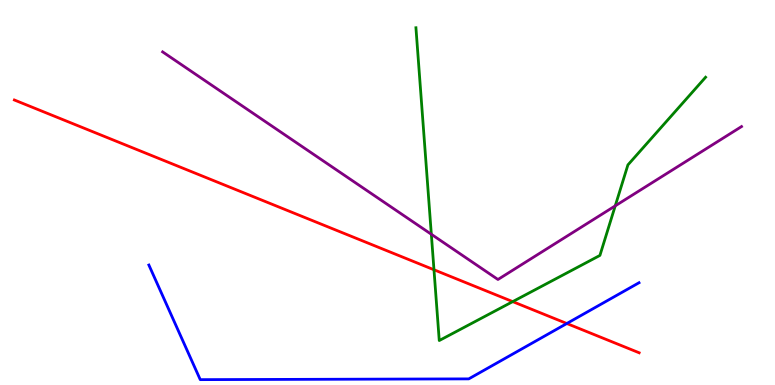[{'lines': ['blue', 'red'], 'intersections': [{'x': 7.31, 'y': 1.6}]}, {'lines': ['green', 'red'], 'intersections': [{'x': 5.6, 'y': 2.99}, {'x': 6.62, 'y': 2.17}]}, {'lines': ['purple', 'red'], 'intersections': []}, {'lines': ['blue', 'green'], 'intersections': []}, {'lines': ['blue', 'purple'], 'intersections': []}, {'lines': ['green', 'purple'], 'intersections': [{'x': 5.57, 'y': 3.92}, {'x': 7.94, 'y': 4.65}]}]